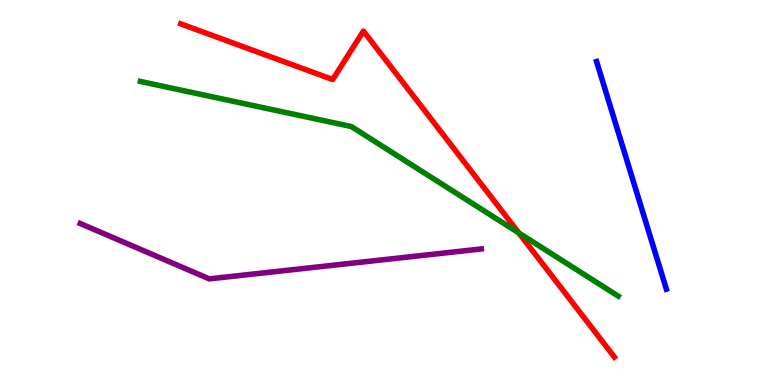[{'lines': ['blue', 'red'], 'intersections': []}, {'lines': ['green', 'red'], 'intersections': [{'x': 6.7, 'y': 3.95}]}, {'lines': ['purple', 'red'], 'intersections': []}, {'lines': ['blue', 'green'], 'intersections': []}, {'lines': ['blue', 'purple'], 'intersections': []}, {'lines': ['green', 'purple'], 'intersections': []}]